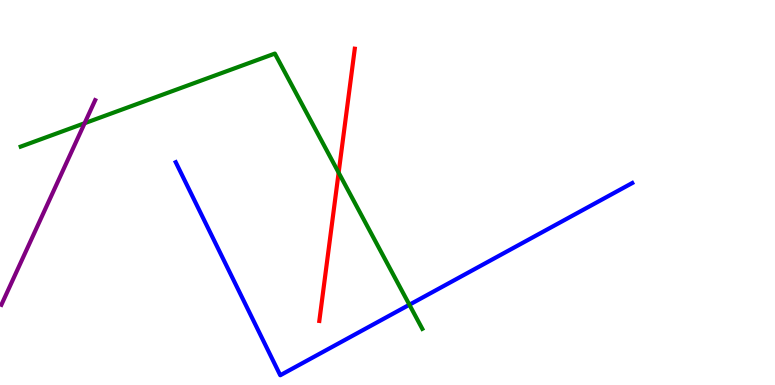[{'lines': ['blue', 'red'], 'intersections': []}, {'lines': ['green', 'red'], 'intersections': [{'x': 4.37, 'y': 5.52}]}, {'lines': ['purple', 'red'], 'intersections': []}, {'lines': ['blue', 'green'], 'intersections': [{'x': 5.28, 'y': 2.08}]}, {'lines': ['blue', 'purple'], 'intersections': []}, {'lines': ['green', 'purple'], 'intersections': [{'x': 1.09, 'y': 6.8}]}]